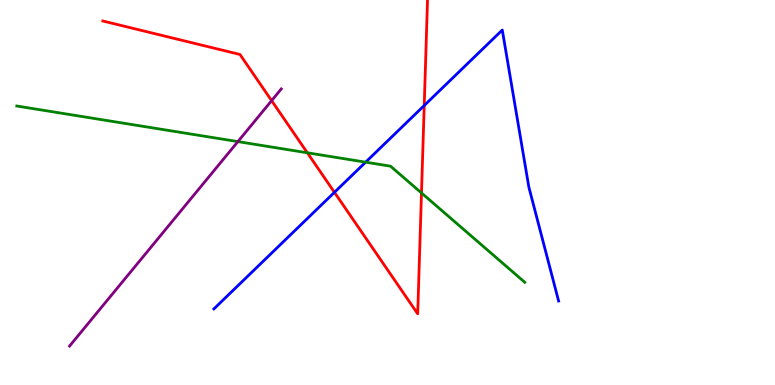[{'lines': ['blue', 'red'], 'intersections': [{'x': 4.32, 'y': 5.0}, {'x': 5.47, 'y': 7.26}]}, {'lines': ['green', 'red'], 'intersections': [{'x': 3.97, 'y': 6.03}, {'x': 5.44, 'y': 4.99}]}, {'lines': ['purple', 'red'], 'intersections': [{'x': 3.5, 'y': 7.39}]}, {'lines': ['blue', 'green'], 'intersections': [{'x': 4.72, 'y': 5.79}]}, {'lines': ['blue', 'purple'], 'intersections': []}, {'lines': ['green', 'purple'], 'intersections': [{'x': 3.07, 'y': 6.32}]}]